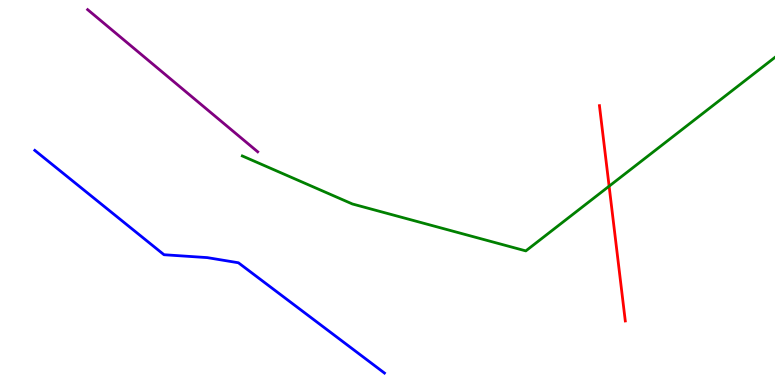[{'lines': ['blue', 'red'], 'intersections': []}, {'lines': ['green', 'red'], 'intersections': [{'x': 7.86, 'y': 5.16}]}, {'lines': ['purple', 'red'], 'intersections': []}, {'lines': ['blue', 'green'], 'intersections': []}, {'lines': ['blue', 'purple'], 'intersections': []}, {'lines': ['green', 'purple'], 'intersections': []}]